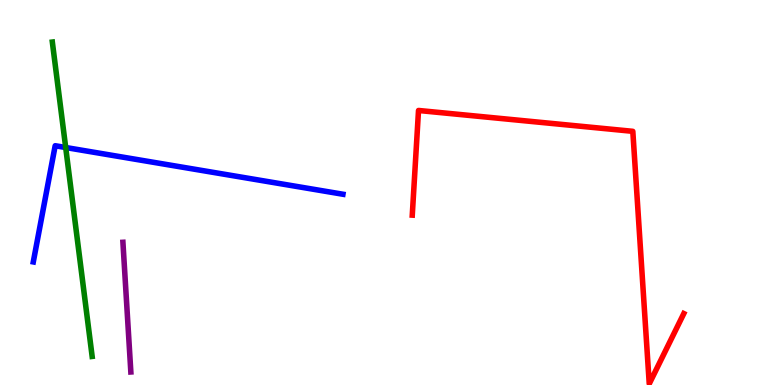[{'lines': ['blue', 'red'], 'intersections': []}, {'lines': ['green', 'red'], 'intersections': []}, {'lines': ['purple', 'red'], 'intersections': []}, {'lines': ['blue', 'green'], 'intersections': [{'x': 0.848, 'y': 6.17}]}, {'lines': ['blue', 'purple'], 'intersections': []}, {'lines': ['green', 'purple'], 'intersections': []}]